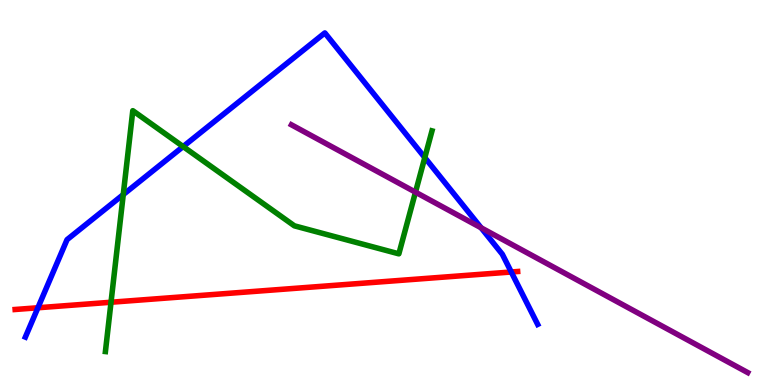[{'lines': ['blue', 'red'], 'intersections': [{'x': 0.489, 'y': 2.01}, {'x': 6.6, 'y': 2.94}]}, {'lines': ['green', 'red'], 'intersections': [{'x': 1.43, 'y': 2.15}]}, {'lines': ['purple', 'red'], 'intersections': []}, {'lines': ['blue', 'green'], 'intersections': [{'x': 1.59, 'y': 4.95}, {'x': 2.36, 'y': 6.19}, {'x': 5.48, 'y': 5.91}]}, {'lines': ['blue', 'purple'], 'intersections': [{'x': 6.21, 'y': 4.08}]}, {'lines': ['green', 'purple'], 'intersections': [{'x': 5.36, 'y': 5.01}]}]